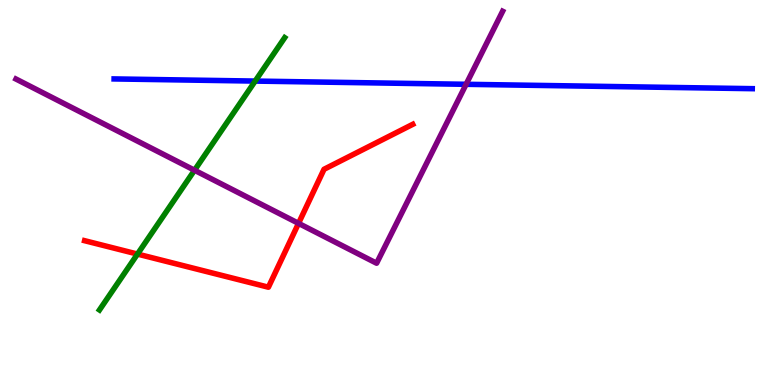[{'lines': ['blue', 'red'], 'intersections': []}, {'lines': ['green', 'red'], 'intersections': [{'x': 1.77, 'y': 3.4}]}, {'lines': ['purple', 'red'], 'intersections': [{'x': 3.85, 'y': 4.2}]}, {'lines': ['blue', 'green'], 'intersections': [{'x': 3.29, 'y': 7.89}]}, {'lines': ['blue', 'purple'], 'intersections': [{'x': 6.01, 'y': 7.81}]}, {'lines': ['green', 'purple'], 'intersections': [{'x': 2.51, 'y': 5.58}]}]